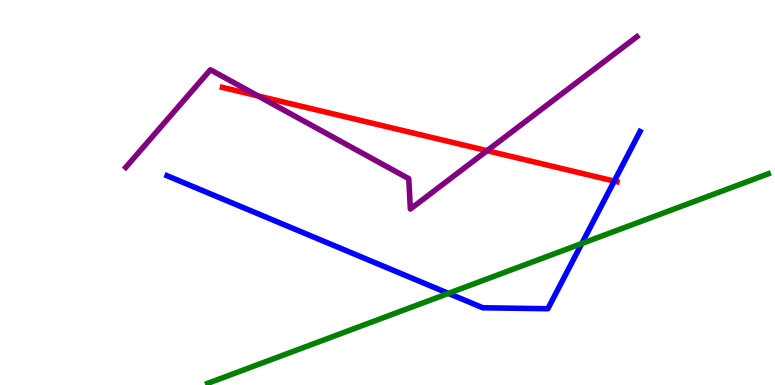[{'lines': ['blue', 'red'], 'intersections': [{'x': 7.93, 'y': 5.3}]}, {'lines': ['green', 'red'], 'intersections': []}, {'lines': ['purple', 'red'], 'intersections': [{'x': 3.33, 'y': 7.51}, {'x': 6.28, 'y': 6.09}]}, {'lines': ['blue', 'green'], 'intersections': [{'x': 5.79, 'y': 2.38}, {'x': 7.51, 'y': 3.67}]}, {'lines': ['blue', 'purple'], 'intersections': []}, {'lines': ['green', 'purple'], 'intersections': []}]